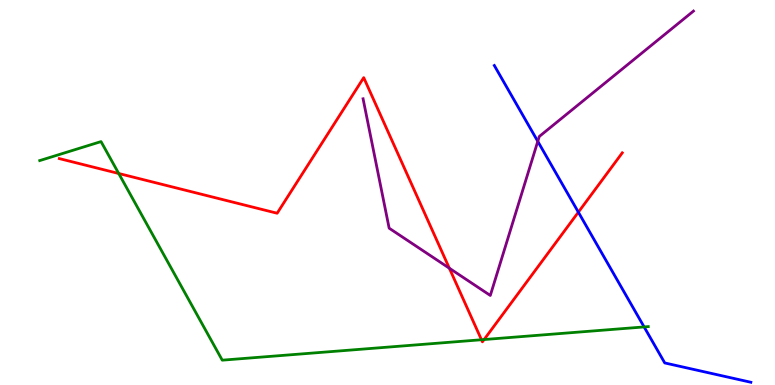[{'lines': ['blue', 'red'], 'intersections': [{'x': 7.46, 'y': 4.49}]}, {'lines': ['green', 'red'], 'intersections': [{'x': 1.53, 'y': 5.49}, {'x': 6.21, 'y': 1.18}, {'x': 6.25, 'y': 1.18}]}, {'lines': ['purple', 'red'], 'intersections': [{'x': 5.8, 'y': 3.03}]}, {'lines': ['blue', 'green'], 'intersections': [{'x': 8.31, 'y': 1.51}]}, {'lines': ['blue', 'purple'], 'intersections': [{'x': 6.94, 'y': 6.33}]}, {'lines': ['green', 'purple'], 'intersections': []}]